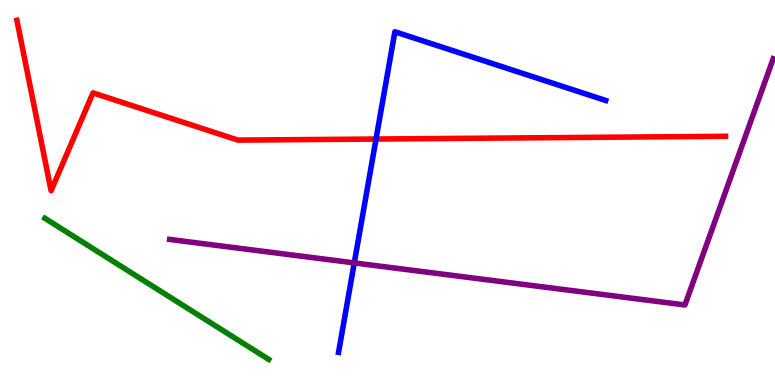[{'lines': ['blue', 'red'], 'intersections': [{'x': 4.85, 'y': 6.39}]}, {'lines': ['green', 'red'], 'intersections': []}, {'lines': ['purple', 'red'], 'intersections': []}, {'lines': ['blue', 'green'], 'intersections': []}, {'lines': ['blue', 'purple'], 'intersections': [{'x': 4.57, 'y': 3.17}]}, {'lines': ['green', 'purple'], 'intersections': []}]